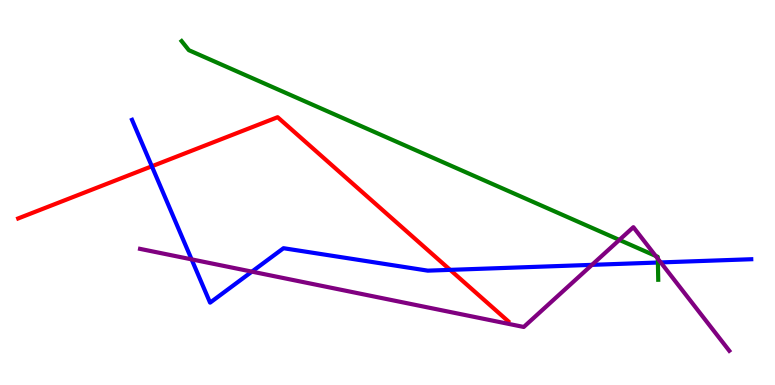[{'lines': ['blue', 'red'], 'intersections': [{'x': 1.96, 'y': 5.68}, {'x': 5.81, 'y': 2.99}]}, {'lines': ['green', 'red'], 'intersections': []}, {'lines': ['purple', 'red'], 'intersections': []}, {'lines': ['blue', 'green'], 'intersections': [{'x': 8.49, 'y': 3.18}]}, {'lines': ['blue', 'purple'], 'intersections': [{'x': 2.47, 'y': 3.26}, {'x': 3.25, 'y': 2.94}, {'x': 7.64, 'y': 3.12}, {'x': 8.53, 'y': 3.18}]}, {'lines': ['green', 'purple'], 'intersections': [{'x': 7.99, 'y': 3.77}, {'x': 8.46, 'y': 3.35}, {'x': 8.49, 'y': 3.28}]}]